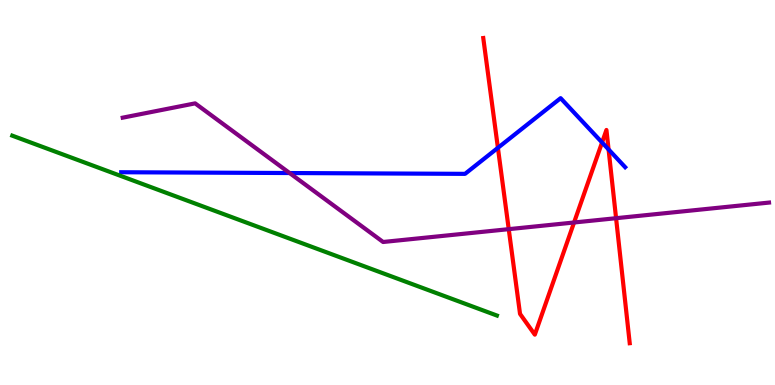[{'lines': ['blue', 'red'], 'intersections': [{'x': 6.42, 'y': 6.16}, {'x': 7.77, 'y': 6.3}, {'x': 7.85, 'y': 6.12}]}, {'lines': ['green', 'red'], 'intersections': []}, {'lines': ['purple', 'red'], 'intersections': [{'x': 6.56, 'y': 4.05}, {'x': 7.41, 'y': 4.22}, {'x': 7.95, 'y': 4.33}]}, {'lines': ['blue', 'green'], 'intersections': []}, {'lines': ['blue', 'purple'], 'intersections': [{'x': 3.74, 'y': 5.51}]}, {'lines': ['green', 'purple'], 'intersections': []}]